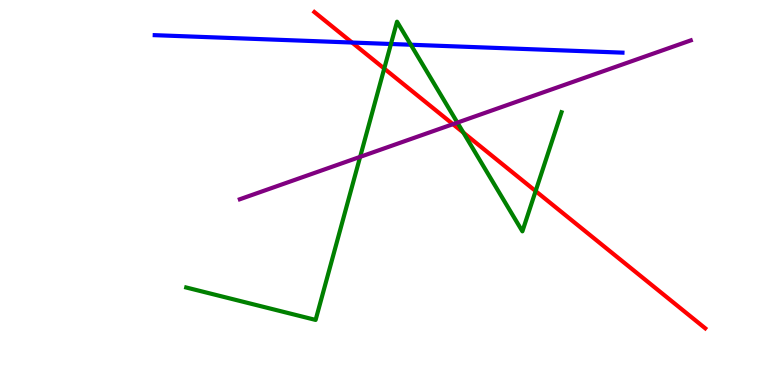[{'lines': ['blue', 'red'], 'intersections': [{'x': 4.54, 'y': 8.9}]}, {'lines': ['green', 'red'], 'intersections': [{'x': 4.96, 'y': 8.22}, {'x': 5.98, 'y': 6.56}, {'x': 6.91, 'y': 5.04}]}, {'lines': ['purple', 'red'], 'intersections': [{'x': 5.84, 'y': 6.77}]}, {'lines': ['blue', 'green'], 'intersections': [{'x': 5.04, 'y': 8.86}, {'x': 5.3, 'y': 8.84}]}, {'lines': ['blue', 'purple'], 'intersections': []}, {'lines': ['green', 'purple'], 'intersections': [{'x': 4.65, 'y': 5.93}, {'x': 5.9, 'y': 6.82}]}]